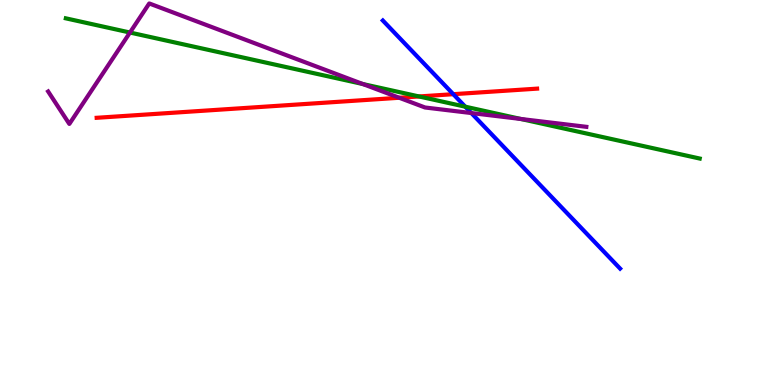[{'lines': ['blue', 'red'], 'intersections': [{'x': 5.85, 'y': 7.55}]}, {'lines': ['green', 'red'], 'intersections': [{'x': 5.41, 'y': 7.49}]}, {'lines': ['purple', 'red'], 'intersections': [{'x': 5.15, 'y': 7.46}]}, {'lines': ['blue', 'green'], 'intersections': [{'x': 6.0, 'y': 7.23}]}, {'lines': ['blue', 'purple'], 'intersections': [{'x': 6.08, 'y': 7.06}]}, {'lines': ['green', 'purple'], 'intersections': [{'x': 1.68, 'y': 9.16}, {'x': 4.68, 'y': 7.82}, {'x': 6.72, 'y': 6.91}]}]